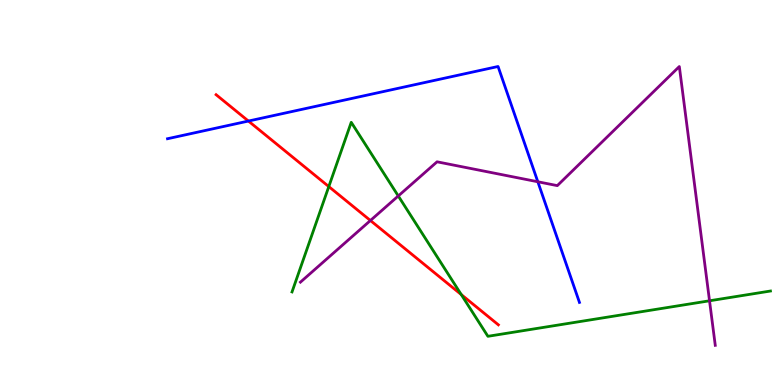[{'lines': ['blue', 'red'], 'intersections': [{'x': 3.21, 'y': 6.86}]}, {'lines': ['green', 'red'], 'intersections': [{'x': 4.24, 'y': 5.15}, {'x': 5.95, 'y': 2.35}]}, {'lines': ['purple', 'red'], 'intersections': [{'x': 4.78, 'y': 4.27}]}, {'lines': ['blue', 'green'], 'intersections': []}, {'lines': ['blue', 'purple'], 'intersections': [{'x': 6.94, 'y': 5.28}]}, {'lines': ['green', 'purple'], 'intersections': [{'x': 5.14, 'y': 4.91}, {'x': 9.16, 'y': 2.19}]}]